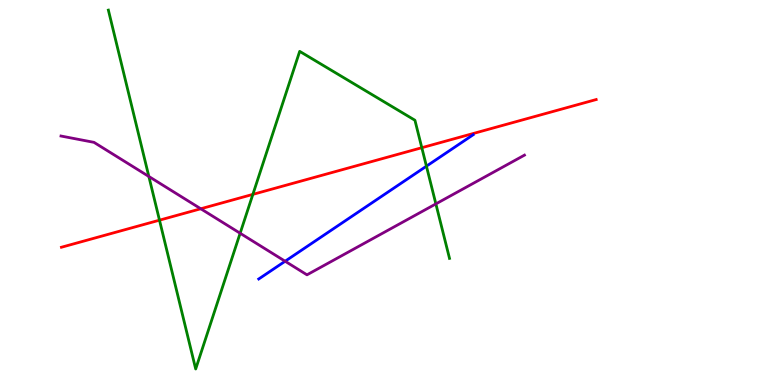[{'lines': ['blue', 'red'], 'intersections': []}, {'lines': ['green', 'red'], 'intersections': [{'x': 2.06, 'y': 4.28}, {'x': 3.26, 'y': 4.95}, {'x': 5.44, 'y': 6.16}]}, {'lines': ['purple', 'red'], 'intersections': [{'x': 2.59, 'y': 4.58}]}, {'lines': ['blue', 'green'], 'intersections': [{'x': 5.5, 'y': 5.68}]}, {'lines': ['blue', 'purple'], 'intersections': [{'x': 3.68, 'y': 3.21}]}, {'lines': ['green', 'purple'], 'intersections': [{'x': 1.92, 'y': 5.42}, {'x': 3.1, 'y': 3.94}, {'x': 5.62, 'y': 4.7}]}]